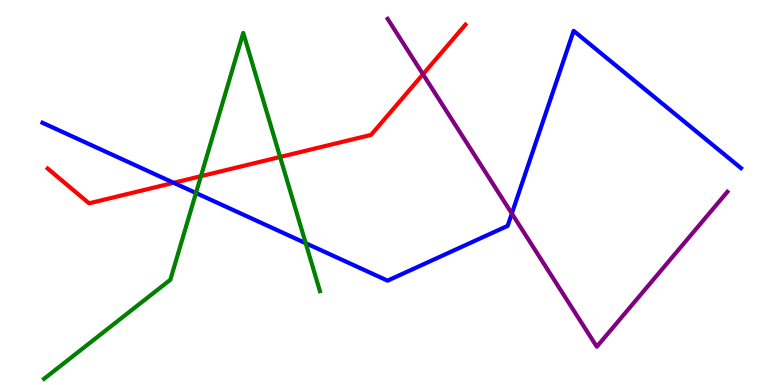[{'lines': ['blue', 'red'], 'intersections': [{'x': 2.24, 'y': 5.25}]}, {'lines': ['green', 'red'], 'intersections': [{'x': 2.59, 'y': 5.42}, {'x': 3.61, 'y': 5.92}]}, {'lines': ['purple', 'red'], 'intersections': [{'x': 5.46, 'y': 8.07}]}, {'lines': ['blue', 'green'], 'intersections': [{'x': 2.53, 'y': 4.99}, {'x': 3.94, 'y': 3.68}]}, {'lines': ['blue', 'purple'], 'intersections': [{'x': 6.6, 'y': 4.45}]}, {'lines': ['green', 'purple'], 'intersections': []}]